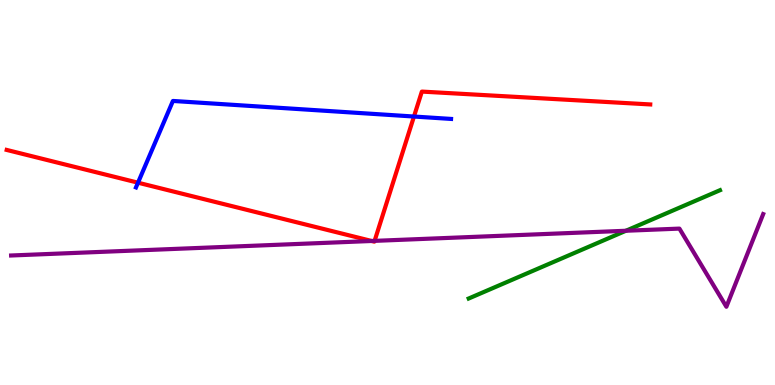[{'lines': ['blue', 'red'], 'intersections': [{'x': 1.78, 'y': 5.25}, {'x': 5.34, 'y': 6.97}]}, {'lines': ['green', 'red'], 'intersections': []}, {'lines': ['purple', 'red'], 'intersections': [{'x': 4.8, 'y': 3.74}, {'x': 4.83, 'y': 3.74}]}, {'lines': ['blue', 'green'], 'intersections': []}, {'lines': ['blue', 'purple'], 'intersections': []}, {'lines': ['green', 'purple'], 'intersections': [{'x': 8.08, 'y': 4.01}]}]